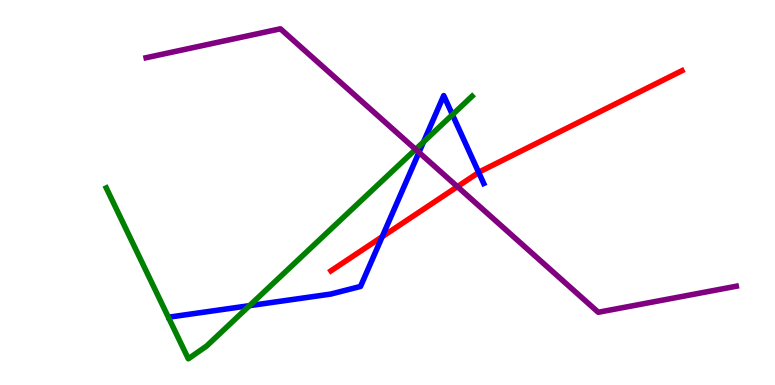[{'lines': ['blue', 'red'], 'intersections': [{'x': 4.93, 'y': 3.85}, {'x': 6.18, 'y': 5.52}]}, {'lines': ['green', 'red'], 'intersections': []}, {'lines': ['purple', 'red'], 'intersections': [{'x': 5.9, 'y': 5.15}]}, {'lines': ['blue', 'green'], 'intersections': [{'x': 3.22, 'y': 2.06}, {'x': 5.47, 'y': 6.31}, {'x': 5.84, 'y': 7.02}]}, {'lines': ['blue', 'purple'], 'intersections': [{'x': 5.41, 'y': 6.04}]}, {'lines': ['green', 'purple'], 'intersections': [{'x': 5.36, 'y': 6.12}]}]